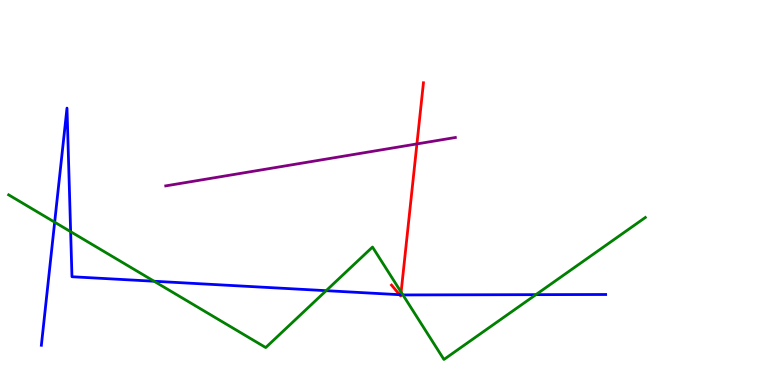[{'lines': ['blue', 'red'], 'intersections': [{'x': 5.16, 'y': 2.35}, {'x': 5.17, 'y': 2.34}]}, {'lines': ['green', 'red'], 'intersections': [{'x': 5.18, 'y': 2.41}]}, {'lines': ['purple', 'red'], 'intersections': [{'x': 5.38, 'y': 6.26}]}, {'lines': ['blue', 'green'], 'intersections': [{'x': 0.705, 'y': 4.23}, {'x': 0.911, 'y': 3.98}, {'x': 1.99, 'y': 2.7}, {'x': 4.21, 'y': 2.45}, {'x': 5.2, 'y': 2.34}, {'x': 6.91, 'y': 2.35}]}, {'lines': ['blue', 'purple'], 'intersections': []}, {'lines': ['green', 'purple'], 'intersections': []}]